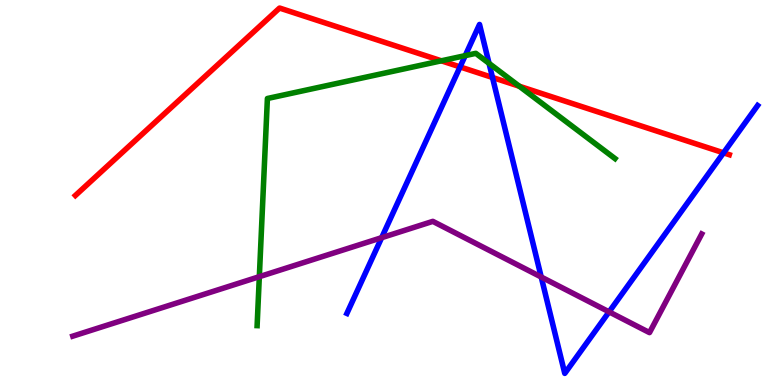[{'lines': ['blue', 'red'], 'intersections': [{'x': 5.94, 'y': 8.26}, {'x': 6.35, 'y': 7.99}, {'x': 9.34, 'y': 6.03}]}, {'lines': ['green', 'red'], 'intersections': [{'x': 5.69, 'y': 8.42}, {'x': 6.7, 'y': 7.76}]}, {'lines': ['purple', 'red'], 'intersections': []}, {'lines': ['blue', 'green'], 'intersections': [{'x': 6.0, 'y': 8.55}, {'x': 6.31, 'y': 8.35}]}, {'lines': ['blue', 'purple'], 'intersections': [{'x': 4.92, 'y': 3.83}, {'x': 6.98, 'y': 2.8}, {'x': 7.86, 'y': 1.9}]}, {'lines': ['green', 'purple'], 'intersections': [{'x': 3.35, 'y': 2.81}]}]